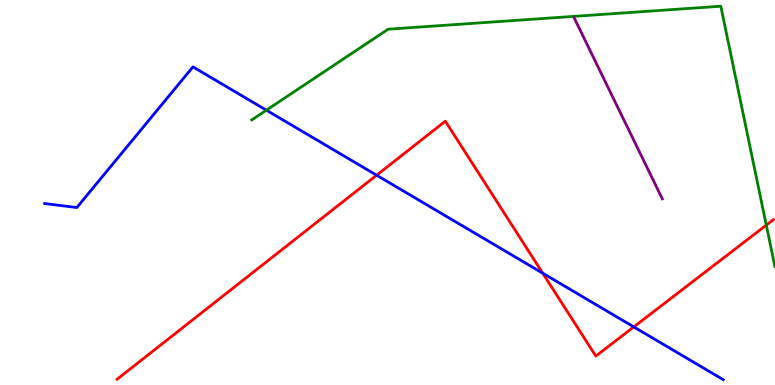[{'lines': ['blue', 'red'], 'intersections': [{'x': 4.86, 'y': 5.45}, {'x': 7.0, 'y': 2.9}, {'x': 8.18, 'y': 1.51}]}, {'lines': ['green', 'red'], 'intersections': [{'x': 9.89, 'y': 4.15}]}, {'lines': ['purple', 'red'], 'intersections': []}, {'lines': ['blue', 'green'], 'intersections': [{'x': 3.44, 'y': 7.14}]}, {'lines': ['blue', 'purple'], 'intersections': []}, {'lines': ['green', 'purple'], 'intersections': []}]